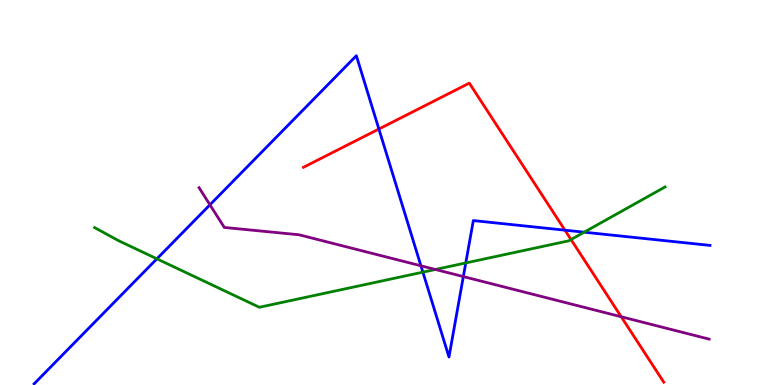[{'lines': ['blue', 'red'], 'intersections': [{'x': 4.89, 'y': 6.65}, {'x': 7.29, 'y': 4.02}]}, {'lines': ['green', 'red'], 'intersections': [{'x': 7.37, 'y': 3.78}]}, {'lines': ['purple', 'red'], 'intersections': [{'x': 8.02, 'y': 1.77}]}, {'lines': ['blue', 'green'], 'intersections': [{'x': 2.02, 'y': 3.28}, {'x': 5.46, 'y': 2.93}, {'x': 6.01, 'y': 3.17}, {'x': 7.54, 'y': 3.97}]}, {'lines': ['blue', 'purple'], 'intersections': [{'x': 2.71, 'y': 4.68}, {'x': 5.43, 'y': 3.1}, {'x': 5.98, 'y': 2.82}]}, {'lines': ['green', 'purple'], 'intersections': [{'x': 5.62, 'y': 3.0}]}]